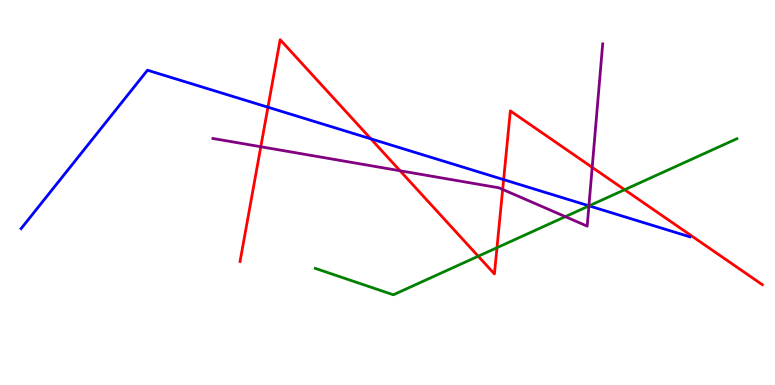[{'lines': ['blue', 'red'], 'intersections': [{'x': 3.46, 'y': 7.22}, {'x': 4.78, 'y': 6.39}, {'x': 6.5, 'y': 5.33}]}, {'lines': ['green', 'red'], 'intersections': [{'x': 6.17, 'y': 3.34}, {'x': 6.41, 'y': 3.57}, {'x': 8.06, 'y': 5.07}]}, {'lines': ['purple', 'red'], 'intersections': [{'x': 3.37, 'y': 6.19}, {'x': 5.16, 'y': 5.56}, {'x': 6.49, 'y': 5.08}, {'x': 7.64, 'y': 5.65}]}, {'lines': ['blue', 'green'], 'intersections': [{'x': 7.6, 'y': 4.65}]}, {'lines': ['blue', 'purple'], 'intersections': [{'x': 7.6, 'y': 4.65}]}, {'lines': ['green', 'purple'], 'intersections': [{'x': 7.29, 'y': 4.37}, {'x': 7.6, 'y': 4.65}]}]